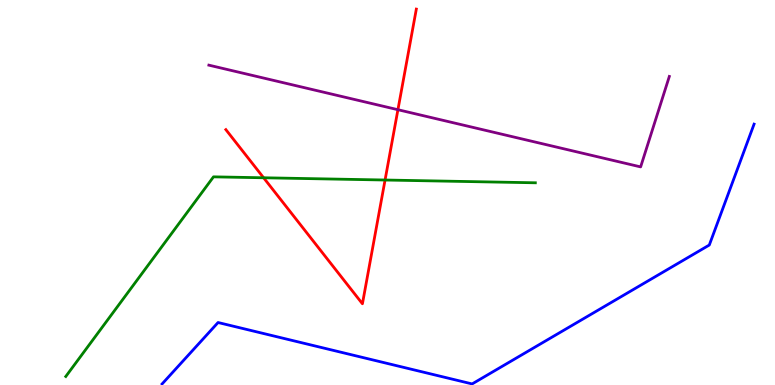[{'lines': ['blue', 'red'], 'intersections': []}, {'lines': ['green', 'red'], 'intersections': [{'x': 3.4, 'y': 5.38}, {'x': 4.97, 'y': 5.32}]}, {'lines': ['purple', 'red'], 'intersections': [{'x': 5.13, 'y': 7.15}]}, {'lines': ['blue', 'green'], 'intersections': []}, {'lines': ['blue', 'purple'], 'intersections': []}, {'lines': ['green', 'purple'], 'intersections': []}]